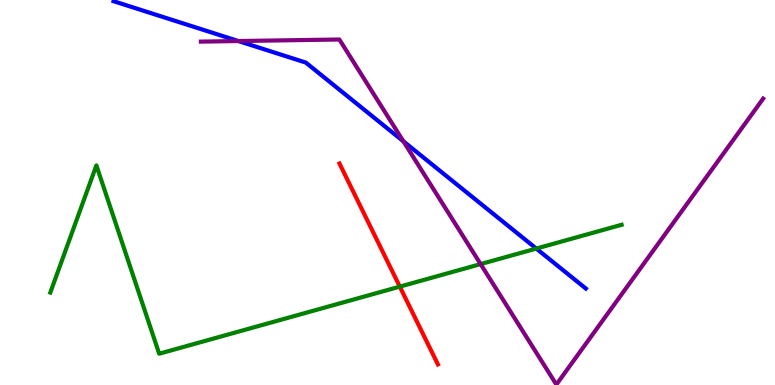[{'lines': ['blue', 'red'], 'intersections': []}, {'lines': ['green', 'red'], 'intersections': [{'x': 5.16, 'y': 2.56}]}, {'lines': ['purple', 'red'], 'intersections': []}, {'lines': ['blue', 'green'], 'intersections': [{'x': 6.92, 'y': 3.54}]}, {'lines': ['blue', 'purple'], 'intersections': [{'x': 3.08, 'y': 8.93}, {'x': 5.21, 'y': 6.33}]}, {'lines': ['green', 'purple'], 'intersections': [{'x': 6.2, 'y': 3.14}]}]